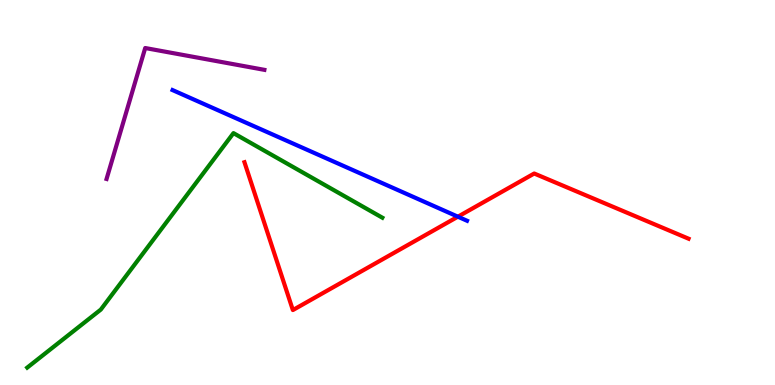[{'lines': ['blue', 'red'], 'intersections': [{'x': 5.91, 'y': 4.37}]}, {'lines': ['green', 'red'], 'intersections': []}, {'lines': ['purple', 'red'], 'intersections': []}, {'lines': ['blue', 'green'], 'intersections': []}, {'lines': ['blue', 'purple'], 'intersections': []}, {'lines': ['green', 'purple'], 'intersections': []}]